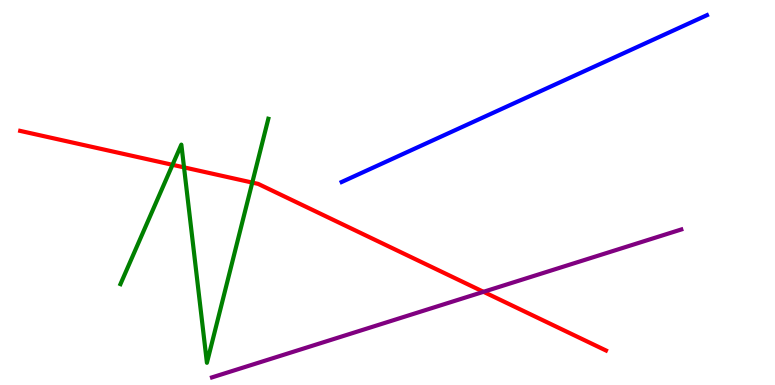[{'lines': ['blue', 'red'], 'intersections': []}, {'lines': ['green', 'red'], 'intersections': [{'x': 2.23, 'y': 5.72}, {'x': 2.37, 'y': 5.65}, {'x': 3.26, 'y': 5.26}]}, {'lines': ['purple', 'red'], 'intersections': [{'x': 6.24, 'y': 2.42}]}, {'lines': ['blue', 'green'], 'intersections': []}, {'lines': ['blue', 'purple'], 'intersections': []}, {'lines': ['green', 'purple'], 'intersections': []}]